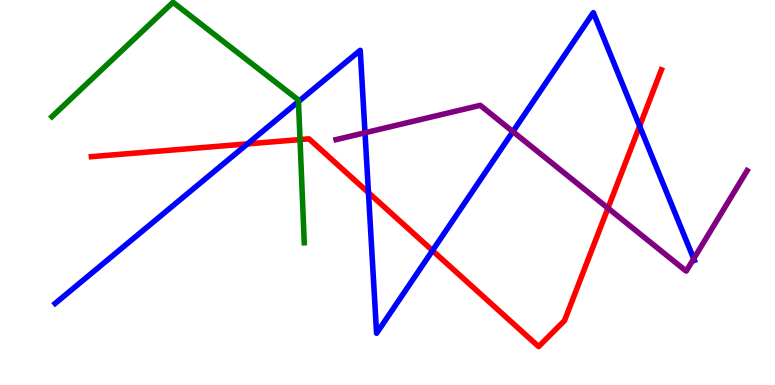[{'lines': ['blue', 'red'], 'intersections': [{'x': 3.19, 'y': 6.26}, {'x': 4.75, 'y': 5.0}, {'x': 5.58, 'y': 3.49}, {'x': 8.25, 'y': 6.72}]}, {'lines': ['green', 'red'], 'intersections': [{'x': 3.87, 'y': 6.37}]}, {'lines': ['purple', 'red'], 'intersections': [{'x': 7.84, 'y': 4.59}]}, {'lines': ['blue', 'green'], 'intersections': [{'x': 3.85, 'y': 7.36}]}, {'lines': ['blue', 'purple'], 'intersections': [{'x': 4.71, 'y': 6.55}, {'x': 6.62, 'y': 6.58}, {'x': 8.95, 'y': 3.28}]}, {'lines': ['green', 'purple'], 'intersections': []}]